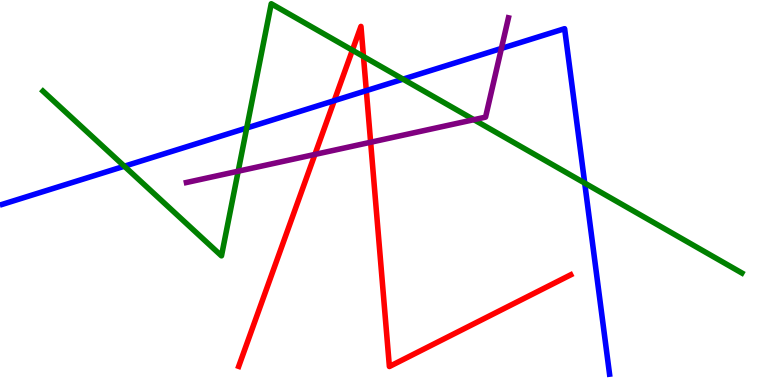[{'lines': ['blue', 'red'], 'intersections': [{'x': 4.31, 'y': 7.39}, {'x': 4.73, 'y': 7.65}]}, {'lines': ['green', 'red'], 'intersections': [{'x': 4.55, 'y': 8.7}, {'x': 4.69, 'y': 8.53}]}, {'lines': ['purple', 'red'], 'intersections': [{'x': 4.06, 'y': 5.99}, {'x': 4.78, 'y': 6.31}]}, {'lines': ['blue', 'green'], 'intersections': [{'x': 1.6, 'y': 5.68}, {'x': 3.18, 'y': 6.68}, {'x': 5.2, 'y': 7.94}, {'x': 7.54, 'y': 5.24}]}, {'lines': ['blue', 'purple'], 'intersections': [{'x': 6.47, 'y': 8.74}]}, {'lines': ['green', 'purple'], 'intersections': [{'x': 3.07, 'y': 5.55}, {'x': 6.11, 'y': 6.89}]}]